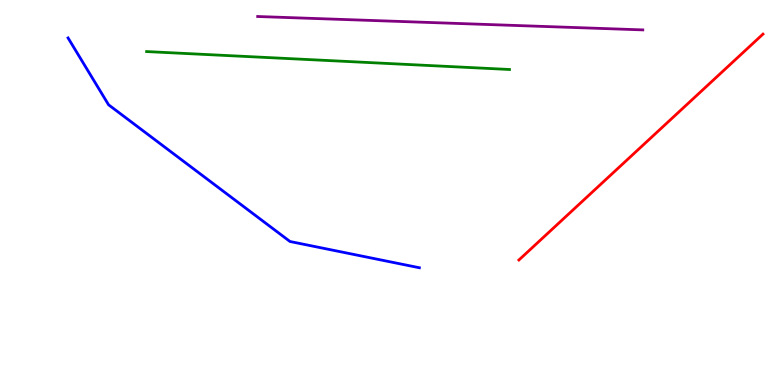[{'lines': ['blue', 'red'], 'intersections': []}, {'lines': ['green', 'red'], 'intersections': []}, {'lines': ['purple', 'red'], 'intersections': []}, {'lines': ['blue', 'green'], 'intersections': []}, {'lines': ['blue', 'purple'], 'intersections': []}, {'lines': ['green', 'purple'], 'intersections': []}]